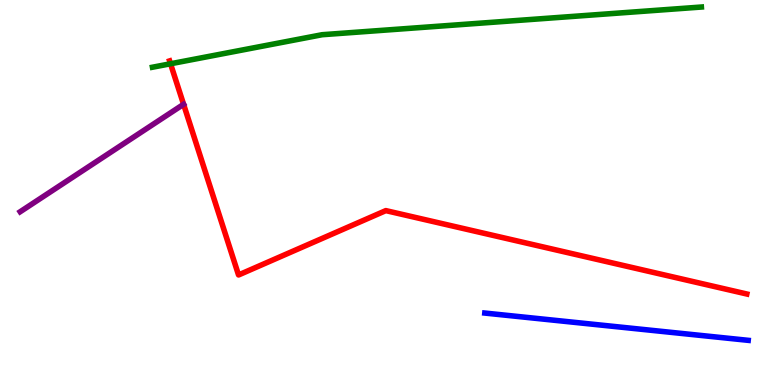[{'lines': ['blue', 'red'], 'intersections': []}, {'lines': ['green', 'red'], 'intersections': [{'x': 2.2, 'y': 8.34}]}, {'lines': ['purple', 'red'], 'intersections': []}, {'lines': ['blue', 'green'], 'intersections': []}, {'lines': ['blue', 'purple'], 'intersections': []}, {'lines': ['green', 'purple'], 'intersections': []}]